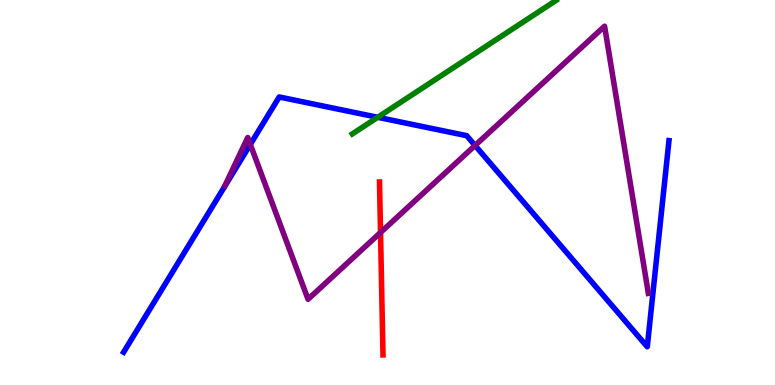[{'lines': ['blue', 'red'], 'intersections': []}, {'lines': ['green', 'red'], 'intersections': []}, {'lines': ['purple', 'red'], 'intersections': [{'x': 4.91, 'y': 3.96}]}, {'lines': ['blue', 'green'], 'intersections': [{'x': 4.87, 'y': 6.95}]}, {'lines': ['blue', 'purple'], 'intersections': [{'x': 3.23, 'y': 6.25}, {'x': 6.13, 'y': 6.22}]}, {'lines': ['green', 'purple'], 'intersections': []}]